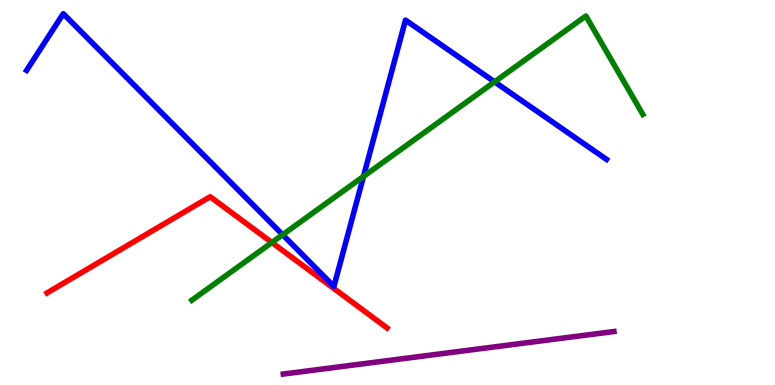[{'lines': ['blue', 'red'], 'intersections': []}, {'lines': ['green', 'red'], 'intersections': [{'x': 3.51, 'y': 3.7}]}, {'lines': ['purple', 'red'], 'intersections': []}, {'lines': ['blue', 'green'], 'intersections': [{'x': 3.65, 'y': 3.9}, {'x': 4.69, 'y': 5.42}, {'x': 6.38, 'y': 7.87}]}, {'lines': ['blue', 'purple'], 'intersections': []}, {'lines': ['green', 'purple'], 'intersections': []}]